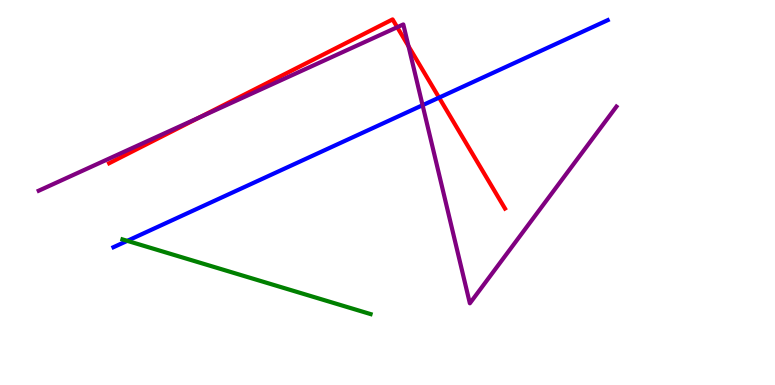[{'lines': ['blue', 'red'], 'intersections': [{'x': 5.67, 'y': 7.46}]}, {'lines': ['green', 'red'], 'intersections': []}, {'lines': ['purple', 'red'], 'intersections': [{'x': 2.57, 'y': 6.95}, {'x': 5.13, 'y': 9.29}, {'x': 5.27, 'y': 8.8}]}, {'lines': ['blue', 'green'], 'intersections': [{'x': 1.64, 'y': 3.74}]}, {'lines': ['blue', 'purple'], 'intersections': [{'x': 5.45, 'y': 7.27}]}, {'lines': ['green', 'purple'], 'intersections': []}]